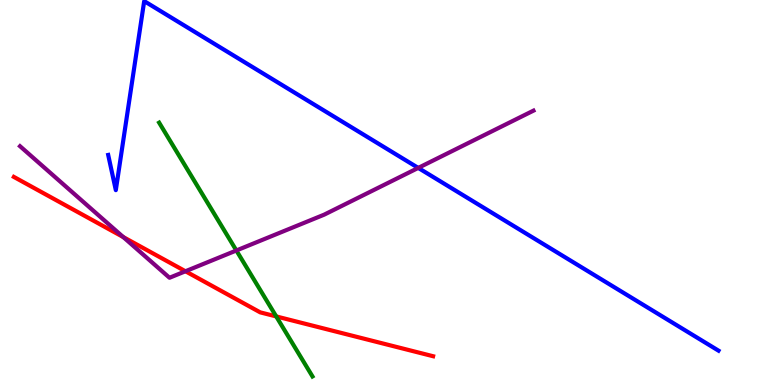[{'lines': ['blue', 'red'], 'intersections': []}, {'lines': ['green', 'red'], 'intersections': [{'x': 3.56, 'y': 1.78}]}, {'lines': ['purple', 'red'], 'intersections': [{'x': 1.59, 'y': 3.84}, {'x': 2.39, 'y': 2.95}]}, {'lines': ['blue', 'green'], 'intersections': []}, {'lines': ['blue', 'purple'], 'intersections': [{'x': 5.4, 'y': 5.64}]}, {'lines': ['green', 'purple'], 'intersections': [{'x': 3.05, 'y': 3.49}]}]